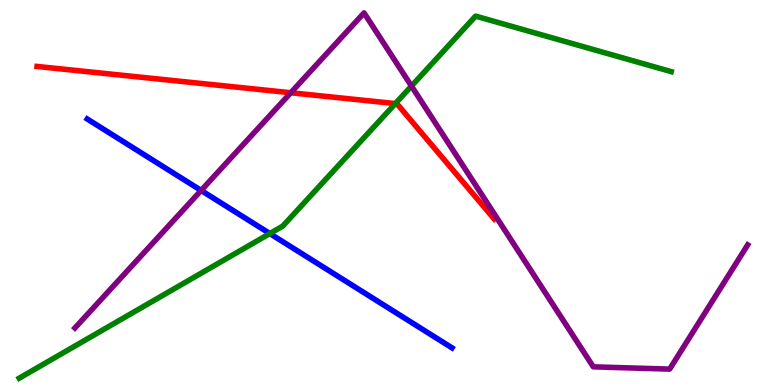[{'lines': ['blue', 'red'], 'intersections': []}, {'lines': ['green', 'red'], 'intersections': [{'x': 5.1, 'y': 7.31}]}, {'lines': ['purple', 'red'], 'intersections': [{'x': 3.75, 'y': 7.59}]}, {'lines': ['blue', 'green'], 'intersections': [{'x': 3.48, 'y': 3.93}]}, {'lines': ['blue', 'purple'], 'intersections': [{'x': 2.6, 'y': 5.05}]}, {'lines': ['green', 'purple'], 'intersections': [{'x': 5.31, 'y': 7.76}]}]